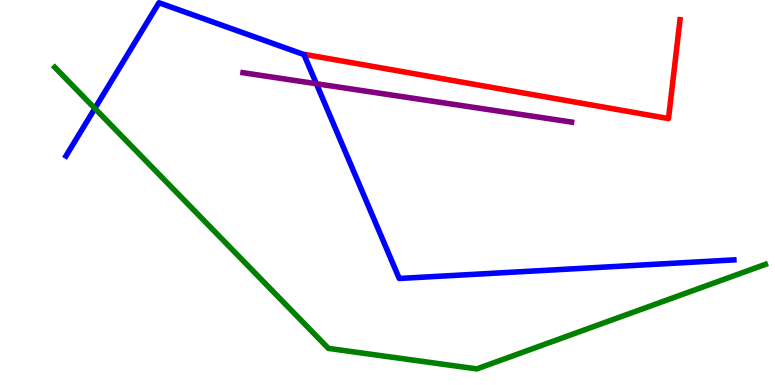[{'lines': ['blue', 'red'], 'intersections': []}, {'lines': ['green', 'red'], 'intersections': []}, {'lines': ['purple', 'red'], 'intersections': []}, {'lines': ['blue', 'green'], 'intersections': [{'x': 1.22, 'y': 7.18}]}, {'lines': ['blue', 'purple'], 'intersections': [{'x': 4.08, 'y': 7.83}]}, {'lines': ['green', 'purple'], 'intersections': []}]